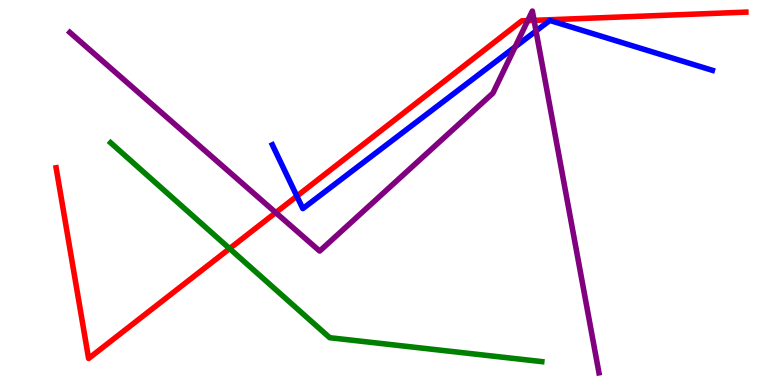[{'lines': ['blue', 'red'], 'intersections': [{'x': 3.83, 'y': 4.91}]}, {'lines': ['green', 'red'], 'intersections': [{'x': 2.96, 'y': 3.54}]}, {'lines': ['purple', 'red'], 'intersections': [{'x': 3.56, 'y': 4.48}, {'x': 6.81, 'y': 9.46}, {'x': 6.89, 'y': 9.47}]}, {'lines': ['blue', 'green'], 'intersections': []}, {'lines': ['blue', 'purple'], 'intersections': [{'x': 6.65, 'y': 8.78}, {'x': 6.92, 'y': 9.2}]}, {'lines': ['green', 'purple'], 'intersections': []}]